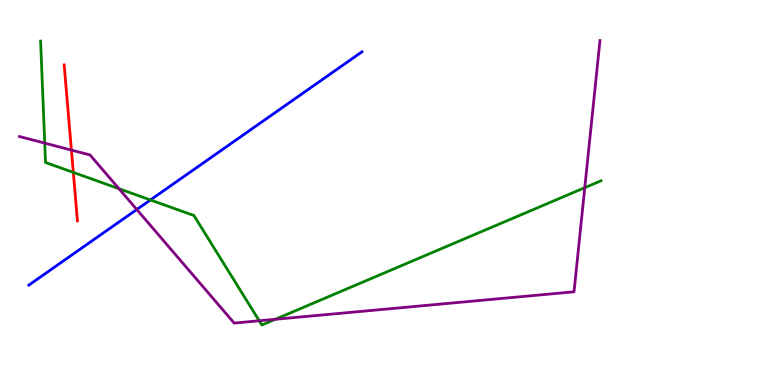[{'lines': ['blue', 'red'], 'intersections': []}, {'lines': ['green', 'red'], 'intersections': [{'x': 0.946, 'y': 5.52}]}, {'lines': ['purple', 'red'], 'intersections': [{'x': 0.922, 'y': 6.1}]}, {'lines': ['blue', 'green'], 'intersections': [{'x': 1.94, 'y': 4.81}]}, {'lines': ['blue', 'purple'], 'intersections': [{'x': 1.77, 'y': 4.56}]}, {'lines': ['green', 'purple'], 'intersections': [{'x': 0.577, 'y': 6.28}, {'x': 1.54, 'y': 5.1}, {'x': 3.35, 'y': 1.67}, {'x': 3.55, 'y': 1.71}, {'x': 7.55, 'y': 5.13}]}]